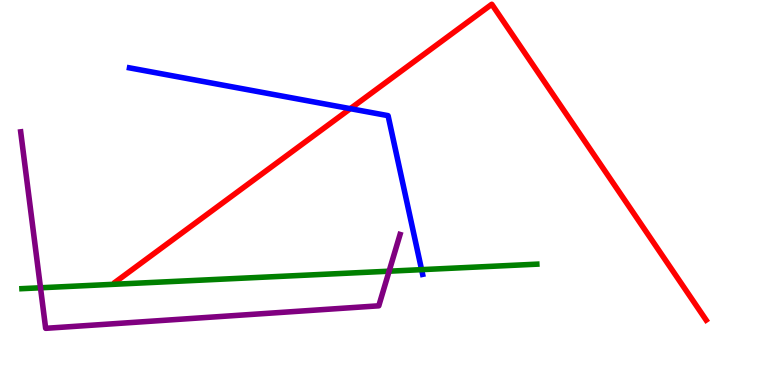[{'lines': ['blue', 'red'], 'intersections': [{'x': 4.52, 'y': 7.18}]}, {'lines': ['green', 'red'], 'intersections': []}, {'lines': ['purple', 'red'], 'intersections': []}, {'lines': ['blue', 'green'], 'intersections': [{'x': 5.44, 'y': 3.0}]}, {'lines': ['blue', 'purple'], 'intersections': []}, {'lines': ['green', 'purple'], 'intersections': [{'x': 0.523, 'y': 2.53}, {'x': 5.02, 'y': 2.96}]}]